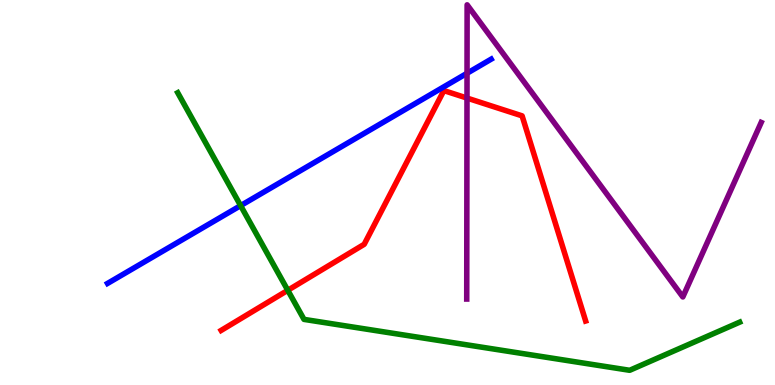[{'lines': ['blue', 'red'], 'intersections': []}, {'lines': ['green', 'red'], 'intersections': [{'x': 3.71, 'y': 2.46}]}, {'lines': ['purple', 'red'], 'intersections': [{'x': 6.03, 'y': 7.45}]}, {'lines': ['blue', 'green'], 'intersections': [{'x': 3.1, 'y': 4.66}]}, {'lines': ['blue', 'purple'], 'intersections': [{'x': 6.03, 'y': 8.1}]}, {'lines': ['green', 'purple'], 'intersections': []}]